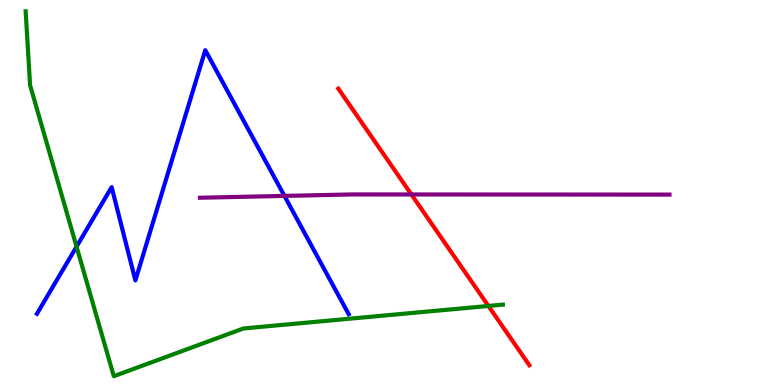[{'lines': ['blue', 'red'], 'intersections': []}, {'lines': ['green', 'red'], 'intersections': [{'x': 6.3, 'y': 2.05}]}, {'lines': ['purple', 'red'], 'intersections': [{'x': 5.31, 'y': 4.95}]}, {'lines': ['blue', 'green'], 'intersections': [{'x': 0.988, 'y': 3.59}]}, {'lines': ['blue', 'purple'], 'intersections': [{'x': 3.67, 'y': 4.91}]}, {'lines': ['green', 'purple'], 'intersections': []}]